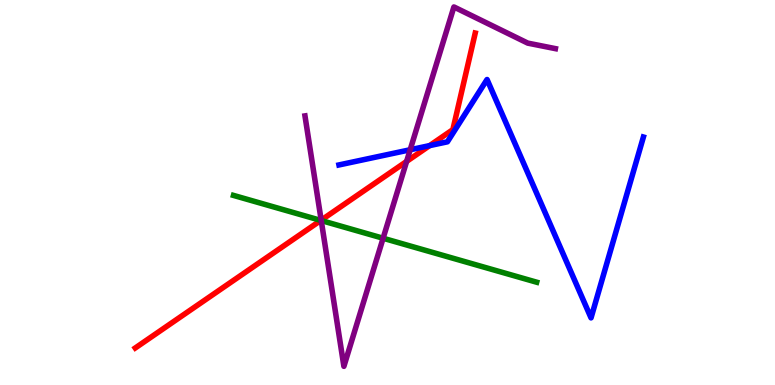[{'lines': ['blue', 'red'], 'intersections': [{'x': 5.54, 'y': 6.22}]}, {'lines': ['green', 'red'], 'intersections': [{'x': 4.14, 'y': 4.28}]}, {'lines': ['purple', 'red'], 'intersections': [{'x': 4.14, 'y': 4.28}, {'x': 5.25, 'y': 5.81}]}, {'lines': ['blue', 'green'], 'intersections': []}, {'lines': ['blue', 'purple'], 'intersections': [{'x': 5.29, 'y': 6.11}]}, {'lines': ['green', 'purple'], 'intersections': [{'x': 4.14, 'y': 4.27}, {'x': 4.94, 'y': 3.81}]}]